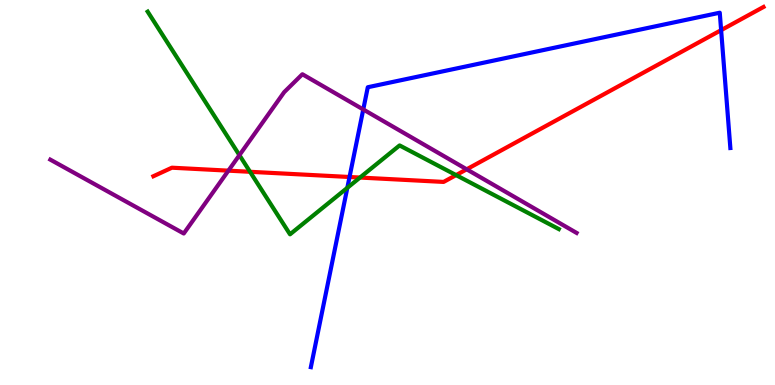[{'lines': ['blue', 'red'], 'intersections': [{'x': 4.51, 'y': 5.4}, {'x': 9.3, 'y': 9.22}]}, {'lines': ['green', 'red'], 'intersections': [{'x': 3.23, 'y': 5.54}, {'x': 4.65, 'y': 5.39}, {'x': 5.88, 'y': 5.45}]}, {'lines': ['purple', 'red'], 'intersections': [{'x': 2.95, 'y': 5.57}, {'x': 6.02, 'y': 5.6}]}, {'lines': ['blue', 'green'], 'intersections': [{'x': 4.48, 'y': 5.12}]}, {'lines': ['blue', 'purple'], 'intersections': [{'x': 4.69, 'y': 7.16}]}, {'lines': ['green', 'purple'], 'intersections': [{'x': 3.09, 'y': 5.97}]}]